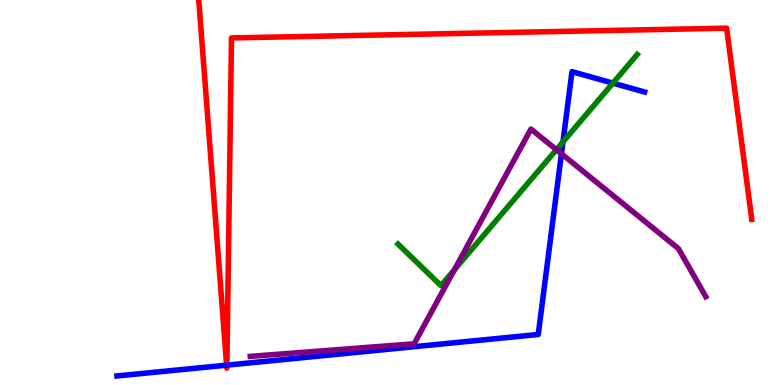[{'lines': ['blue', 'red'], 'intersections': [{'x': 2.92, 'y': 0.515}, {'x': 2.93, 'y': 0.516}]}, {'lines': ['green', 'red'], 'intersections': []}, {'lines': ['purple', 'red'], 'intersections': []}, {'lines': ['blue', 'green'], 'intersections': [{'x': 7.26, 'y': 6.31}, {'x': 7.91, 'y': 7.84}]}, {'lines': ['blue', 'purple'], 'intersections': [{'x': 7.24, 'y': 6.01}]}, {'lines': ['green', 'purple'], 'intersections': [{'x': 5.86, 'y': 2.99}, {'x': 7.18, 'y': 6.11}]}]